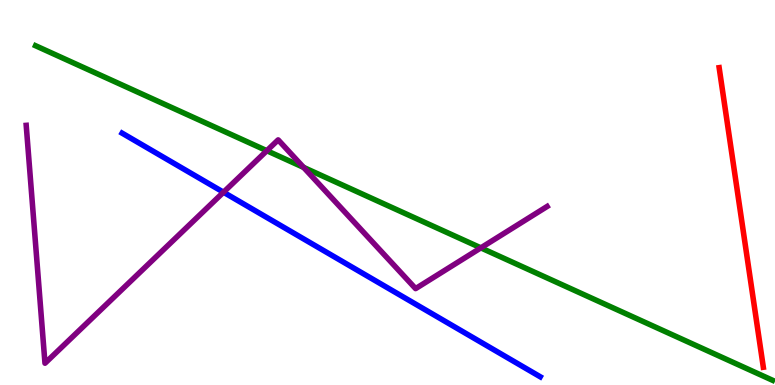[{'lines': ['blue', 'red'], 'intersections': []}, {'lines': ['green', 'red'], 'intersections': []}, {'lines': ['purple', 'red'], 'intersections': []}, {'lines': ['blue', 'green'], 'intersections': []}, {'lines': ['blue', 'purple'], 'intersections': [{'x': 2.88, 'y': 5.01}]}, {'lines': ['green', 'purple'], 'intersections': [{'x': 3.44, 'y': 6.09}, {'x': 3.92, 'y': 5.65}, {'x': 6.2, 'y': 3.56}]}]